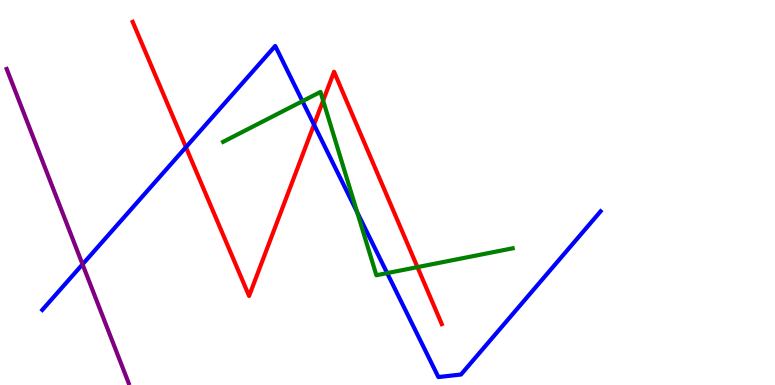[{'lines': ['blue', 'red'], 'intersections': [{'x': 2.4, 'y': 6.18}, {'x': 4.05, 'y': 6.76}]}, {'lines': ['green', 'red'], 'intersections': [{'x': 4.17, 'y': 7.39}, {'x': 5.39, 'y': 3.06}]}, {'lines': ['purple', 'red'], 'intersections': []}, {'lines': ['blue', 'green'], 'intersections': [{'x': 3.9, 'y': 7.37}, {'x': 4.61, 'y': 4.49}, {'x': 5.0, 'y': 2.91}]}, {'lines': ['blue', 'purple'], 'intersections': [{'x': 1.07, 'y': 3.13}]}, {'lines': ['green', 'purple'], 'intersections': []}]